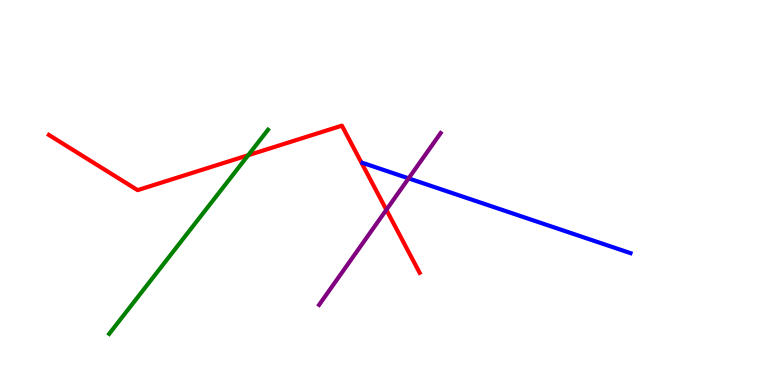[{'lines': ['blue', 'red'], 'intersections': []}, {'lines': ['green', 'red'], 'intersections': [{'x': 3.2, 'y': 5.97}]}, {'lines': ['purple', 'red'], 'intersections': [{'x': 4.99, 'y': 4.55}]}, {'lines': ['blue', 'green'], 'intersections': []}, {'lines': ['blue', 'purple'], 'intersections': [{'x': 5.27, 'y': 5.37}]}, {'lines': ['green', 'purple'], 'intersections': []}]